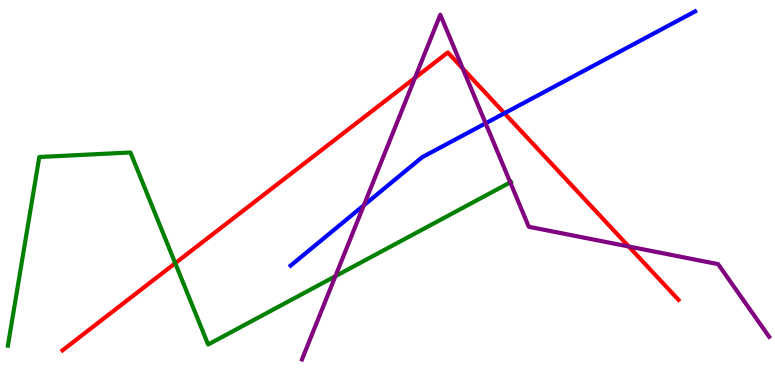[{'lines': ['blue', 'red'], 'intersections': [{'x': 6.51, 'y': 7.06}]}, {'lines': ['green', 'red'], 'intersections': [{'x': 2.26, 'y': 3.16}]}, {'lines': ['purple', 'red'], 'intersections': [{'x': 5.35, 'y': 7.98}, {'x': 5.97, 'y': 8.22}, {'x': 8.11, 'y': 3.6}]}, {'lines': ['blue', 'green'], 'intersections': []}, {'lines': ['blue', 'purple'], 'intersections': [{'x': 4.69, 'y': 4.67}, {'x': 6.27, 'y': 6.8}]}, {'lines': ['green', 'purple'], 'intersections': [{'x': 4.33, 'y': 2.83}, {'x': 6.58, 'y': 5.26}]}]